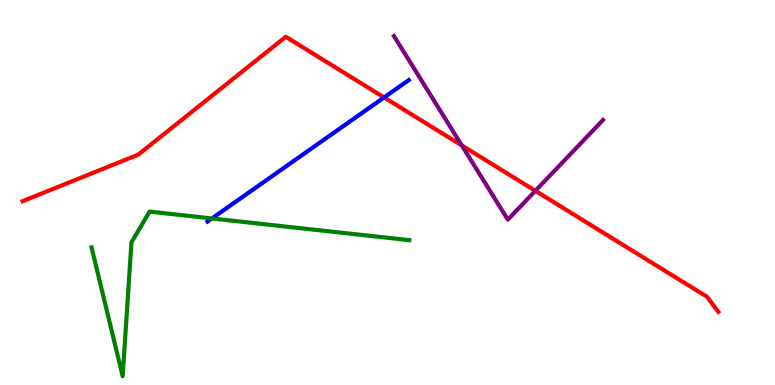[{'lines': ['blue', 'red'], 'intersections': [{'x': 4.96, 'y': 7.47}]}, {'lines': ['green', 'red'], 'intersections': []}, {'lines': ['purple', 'red'], 'intersections': [{'x': 5.96, 'y': 6.22}, {'x': 6.91, 'y': 5.04}]}, {'lines': ['blue', 'green'], 'intersections': [{'x': 2.73, 'y': 4.33}]}, {'lines': ['blue', 'purple'], 'intersections': []}, {'lines': ['green', 'purple'], 'intersections': []}]